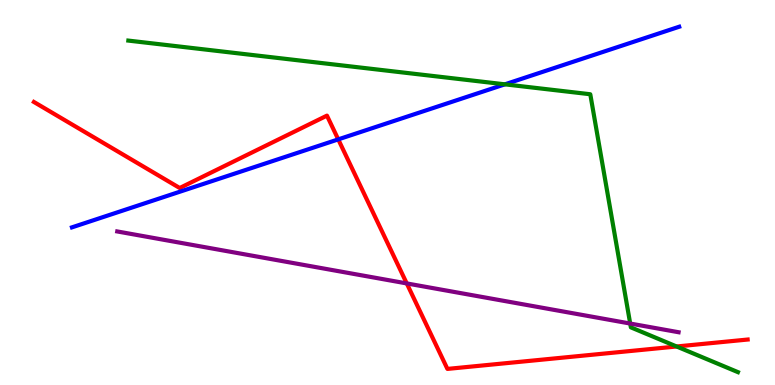[{'lines': ['blue', 'red'], 'intersections': [{'x': 4.36, 'y': 6.38}]}, {'lines': ['green', 'red'], 'intersections': [{'x': 8.73, 'y': 1.0}]}, {'lines': ['purple', 'red'], 'intersections': [{'x': 5.25, 'y': 2.64}]}, {'lines': ['blue', 'green'], 'intersections': [{'x': 6.51, 'y': 7.81}]}, {'lines': ['blue', 'purple'], 'intersections': []}, {'lines': ['green', 'purple'], 'intersections': [{'x': 8.13, 'y': 1.6}]}]